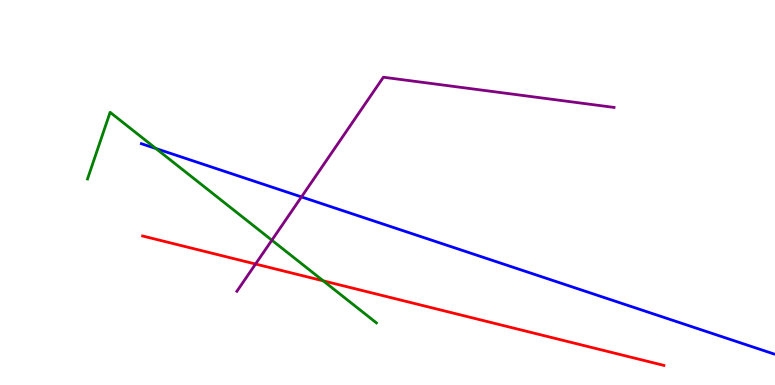[{'lines': ['blue', 'red'], 'intersections': []}, {'lines': ['green', 'red'], 'intersections': [{'x': 4.17, 'y': 2.71}]}, {'lines': ['purple', 'red'], 'intersections': [{'x': 3.3, 'y': 3.14}]}, {'lines': ['blue', 'green'], 'intersections': [{'x': 2.01, 'y': 6.14}]}, {'lines': ['blue', 'purple'], 'intersections': [{'x': 3.89, 'y': 4.89}]}, {'lines': ['green', 'purple'], 'intersections': [{'x': 3.51, 'y': 3.76}]}]